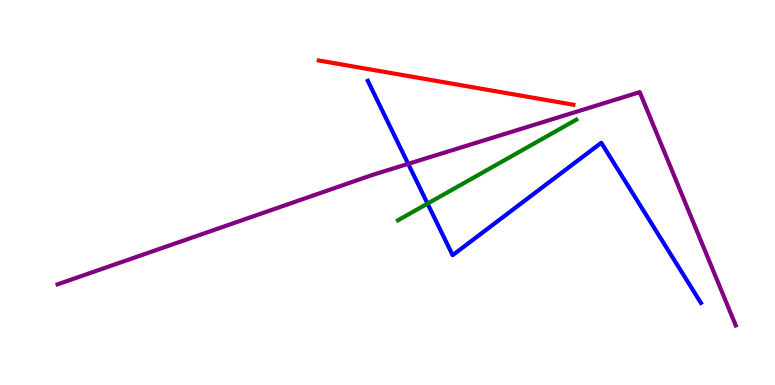[{'lines': ['blue', 'red'], 'intersections': []}, {'lines': ['green', 'red'], 'intersections': []}, {'lines': ['purple', 'red'], 'intersections': []}, {'lines': ['blue', 'green'], 'intersections': [{'x': 5.52, 'y': 4.71}]}, {'lines': ['blue', 'purple'], 'intersections': [{'x': 5.27, 'y': 5.74}]}, {'lines': ['green', 'purple'], 'intersections': []}]